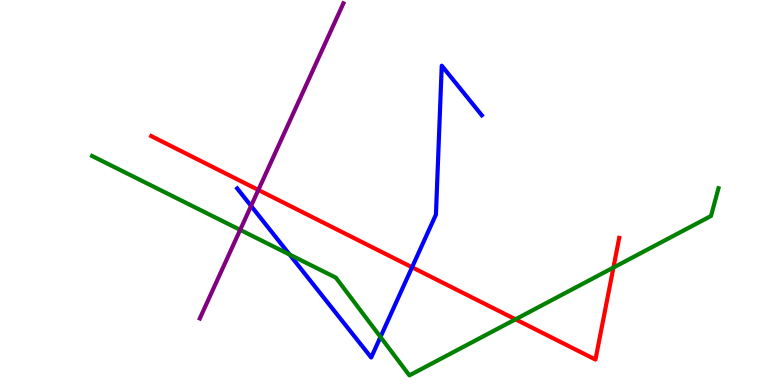[{'lines': ['blue', 'red'], 'intersections': [{'x': 5.32, 'y': 3.06}]}, {'lines': ['green', 'red'], 'intersections': [{'x': 6.65, 'y': 1.71}, {'x': 7.92, 'y': 3.05}]}, {'lines': ['purple', 'red'], 'intersections': [{'x': 3.33, 'y': 5.07}]}, {'lines': ['blue', 'green'], 'intersections': [{'x': 3.74, 'y': 3.39}, {'x': 4.91, 'y': 1.25}]}, {'lines': ['blue', 'purple'], 'intersections': [{'x': 3.24, 'y': 4.65}]}, {'lines': ['green', 'purple'], 'intersections': [{'x': 3.1, 'y': 4.03}]}]